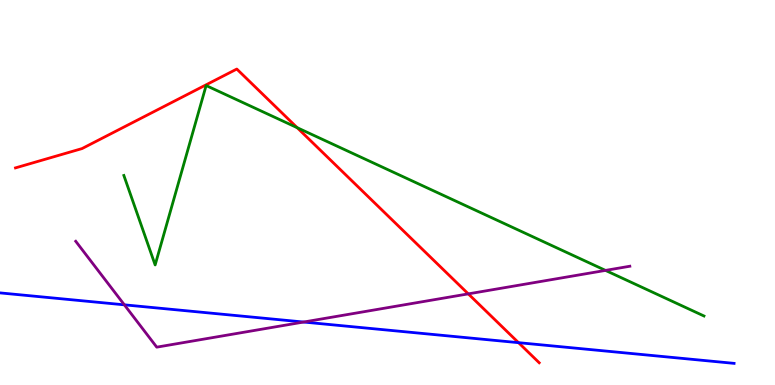[{'lines': ['blue', 'red'], 'intersections': [{'x': 6.69, 'y': 1.1}]}, {'lines': ['green', 'red'], 'intersections': [{'x': 3.83, 'y': 6.68}]}, {'lines': ['purple', 'red'], 'intersections': [{'x': 6.04, 'y': 2.37}]}, {'lines': ['blue', 'green'], 'intersections': []}, {'lines': ['blue', 'purple'], 'intersections': [{'x': 1.6, 'y': 2.08}, {'x': 3.92, 'y': 1.64}]}, {'lines': ['green', 'purple'], 'intersections': [{'x': 7.81, 'y': 2.98}]}]